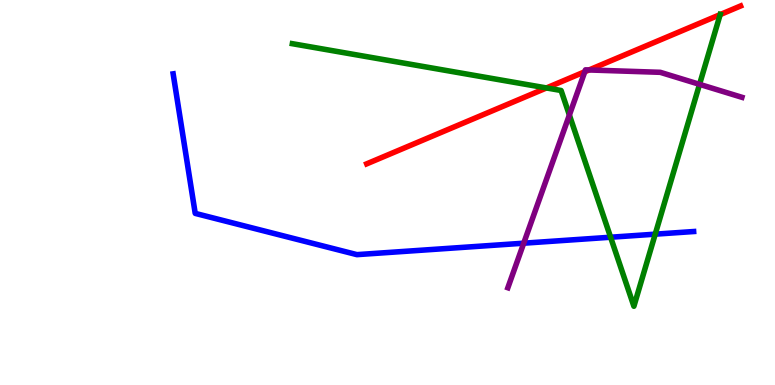[{'lines': ['blue', 'red'], 'intersections': []}, {'lines': ['green', 'red'], 'intersections': [{'x': 7.05, 'y': 7.72}, {'x': 9.29, 'y': 9.62}]}, {'lines': ['purple', 'red'], 'intersections': [{'x': 7.55, 'y': 8.14}, {'x': 7.6, 'y': 8.18}]}, {'lines': ['blue', 'green'], 'intersections': [{'x': 7.88, 'y': 3.84}, {'x': 8.45, 'y': 3.92}]}, {'lines': ['blue', 'purple'], 'intersections': [{'x': 6.76, 'y': 3.68}]}, {'lines': ['green', 'purple'], 'intersections': [{'x': 7.35, 'y': 7.01}, {'x': 9.03, 'y': 7.81}]}]